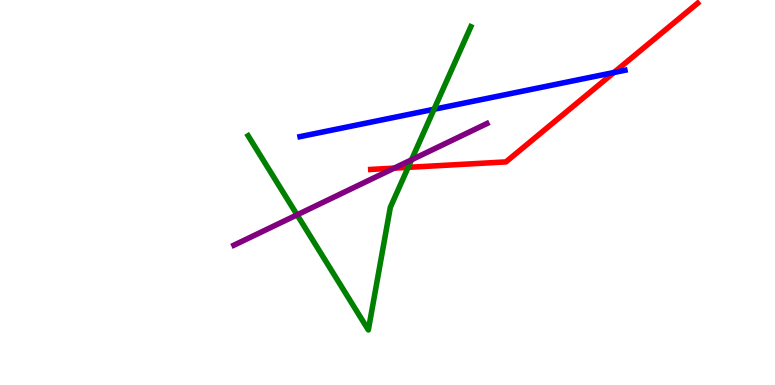[{'lines': ['blue', 'red'], 'intersections': [{'x': 7.92, 'y': 8.12}]}, {'lines': ['green', 'red'], 'intersections': [{'x': 5.27, 'y': 5.65}]}, {'lines': ['purple', 'red'], 'intersections': [{'x': 5.09, 'y': 5.63}]}, {'lines': ['blue', 'green'], 'intersections': [{'x': 5.6, 'y': 7.16}]}, {'lines': ['blue', 'purple'], 'intersections': []}, {'lines': ['green', 'purple'], 'intersections': [{'x': 3.83, 'y': 4.42}, {'x': 5.31, 'y': 5.85}]}]